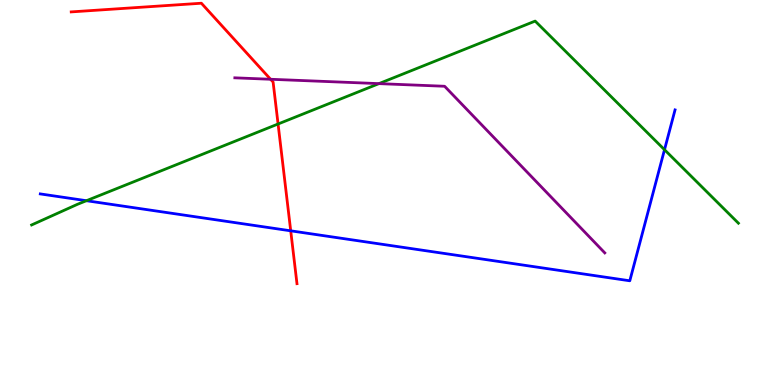[{'lines': ['blue', 'red'], 'intersections': [{'x': 3.75, 'y': 4.0}]}, {'lines': ['green', 'red'], 'intersections': [{'x': 3.59, 'y': 6.78}]}, {'lines': ['purple', 'red'], 'intersections': [{'x': 3.49, 'y': 7.94}]}, {'lines': ['blue', 'green'], 'intersections': [{'x': 1.12, 'y': 4.79}, {'x': 8.57, 'y': 6.11}]}, {'lines': ['blue', 'purple'], 'intersections': []}, {'lines': ['green', 'purple'], 'intersections': [{'x': 4.89, 'y': 7.83}]}]